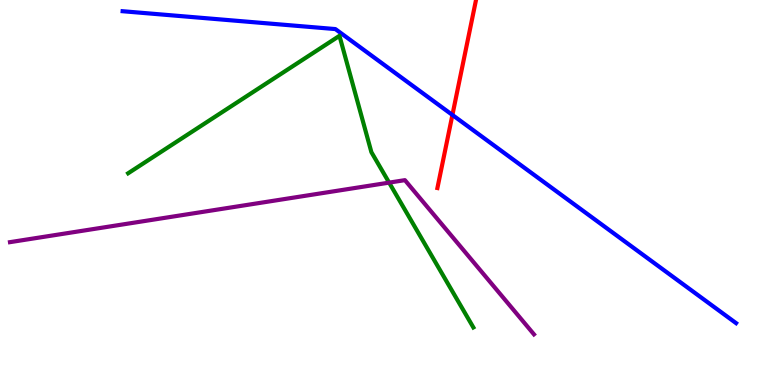[{'lines': ['blue', 'red'], 'intersections': [{'x': 5.84, 'y': 7.01}]}, {'lines': ['green', 'red'], 'intersections': []}, {'lines': ['purple', 'red'], 'intersections': []}, {'lines': ['blue', 'green'], 'intersections': []}, {'lines': ['blue', 'purple'], 'intersections': []}, {'lines': ['green', 'purple'], 'intersections': [{'x': 5.02, 'y': 5.26}]}]